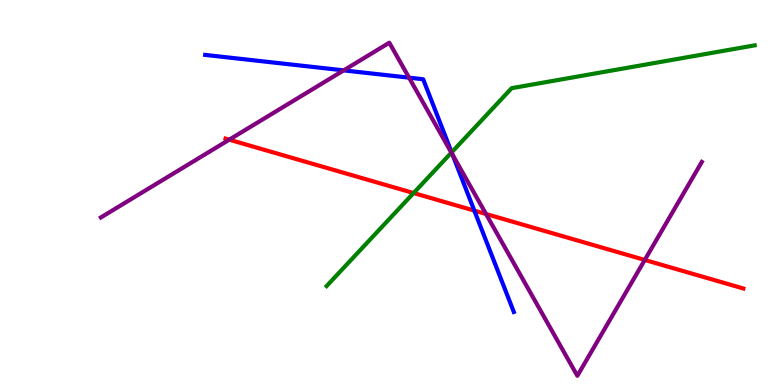[{'lines': ['blue', 'red'], 'intersections': [{'x': 6.12, 'y': 4.53}]}, {'lines': ['green', 'red'], 'intersections': [{'x': 5.34, 'y': 4.99}]}, {'lines': ['purple', 'red'], 'intersections': [{'x': 2.96, 'y': 6.37}, {'x': 6.27, 'y': 4.44}, {'x': 8.32, 'y': 3.25}]}, {'lines': ['blue', 'green'], 'intersections': [{'x': 5.83, 'y': 6.04}]}, {'lines': ['blue', 'purple'], 'intersections': [{'x': 4.43, 'y': 8.17}, {'x': 5.28, 'y': 7.98}, {'x': 5.84, 'y': 5.98}]}, {'lines': ['green', 'purple'], 'intersections': [{'x': 5.82, 'y': 6.04}]}]